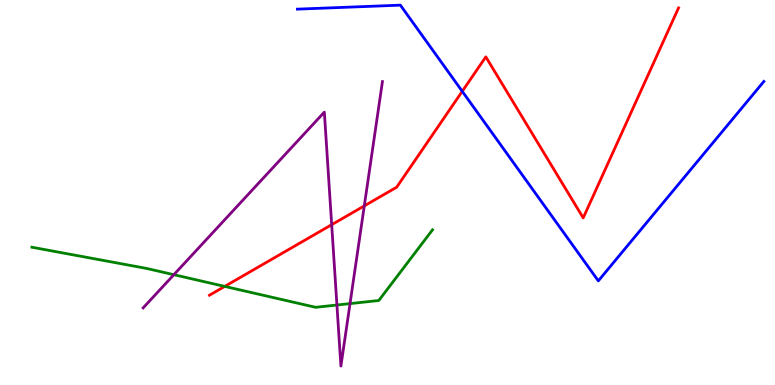[{'lines': ['blue', 'red'], 'intersections': [{'x': 5.96, 'y': 7.63}]}, {'lines': ['green', 'red'], 'intersections': [{'x': 2.9, 'y': 2.56}]}, {'lines': ['purple', 'red'], 'intersections': [{'x': 4.28, 'y': 4.16}, {'x': 4.7, 'y': 4.65}]}, {'lines': ['blue', 'green'], 'intersections': []}, {'lines': ['blue', 'purple'], 'intersections': []}, {'lines': ['green', 'purple'], 'intersections': [{'x': 2.24, 'y': 2.86}, {'x': 4.35, 'y': 2.08}, {'x': 4.52, 'y': 2.11}]}]